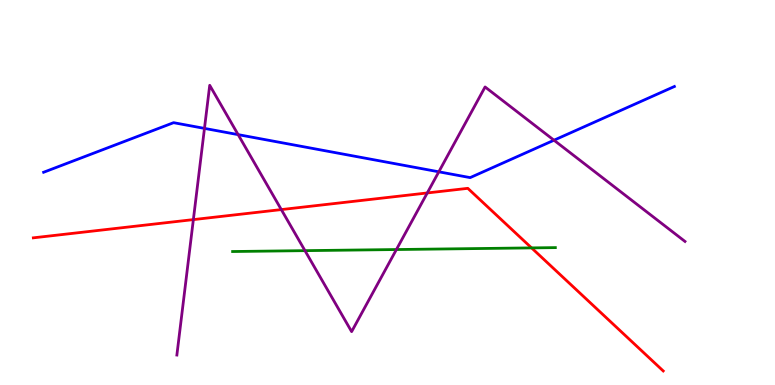[{'lines': ['blue', 'red'], 'intersections': []}, {'lines': ['green', 'red'], 'intersections': [{'x': 6.86, 'y': 3.56}]}, {'lines': ['purple', 'red'], 'intersections': [{'x': 2.5, 'y': 4.3}, {'x': 3.63, 'y': 4.56}, {'x': 5.51, 'y': 4.99}]}, {'lines': ['blue', 'green'], 'intersections': []}, {'lines': ['blue', 'purple'], 'intersections': [{'x': 2.64, 'y': 6.67}, {'x': 3.07, 'y': 6.5}, {'x': 5.66, 'y': 5.54}, {'x': 7.15, 'y': 6.36}]}, {'lines': ['green', 'purple'], 'intersections': [{'x': 3.94, 'y': 3.49}, {'x': 5.11, 'y': 3.52}]}]